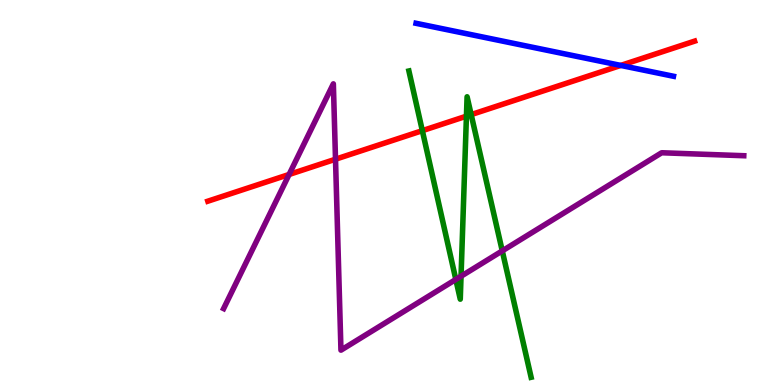[{'lines': ['blue', 'red'], 'intersections': [{'x': 8.01, 'y': 8.3}]}, {'lines': ['green', 'red'], 'intersections': [{'x': 5.45, 'y': 6.61}, {'x': 6.02, 'y': 6.98}, {'x': 6.08, 'y': 7.02}]}, {'lines': ['purple', 'red'], 'intersections': [{'x': 3.73, 'y': 5.47}, {'x': 4.33, 'y': 5.86}]}, {'lines': ['blue', 'green'], 'intersections': []}, {'lines': ['blue', 'purple'], 'intersections': []}, {'lines': ['green', 'purple'], 'intersections': [{'x': 5.88, 'y': 2.74}, {'x': 5.95, 'y': 2.82}, {'x': 6.48, 'y': 3.48}]}]